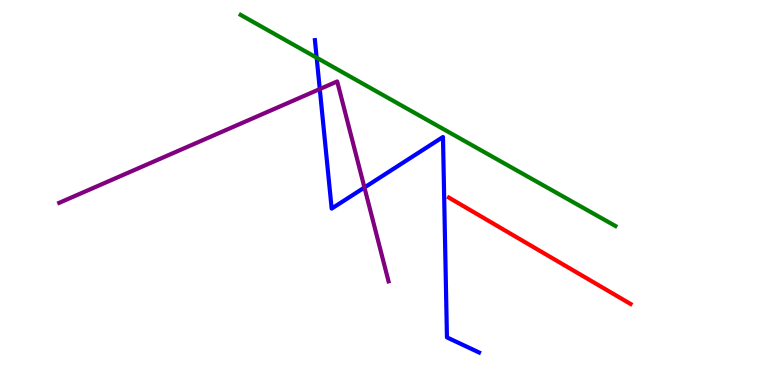[{'lines': ['blue', 'red'], 'intersections': []}, {'lines': ['green', 'red'], 'intersections': []}, {'lines': ['purple', 'red'], 'intersections': []}, {'lines': ['blue', 'green'], 'intersections': [{'x': 4.09, 'y': 8.5}]}, {'lines': ['blue', 'purple'], 'intersections': [{'x': 4.13, 'y': 7.69}, {'x': 4.7, 'y': 5.13}]}, {'lines': ['green', 'purple'], 'intersections': []}]